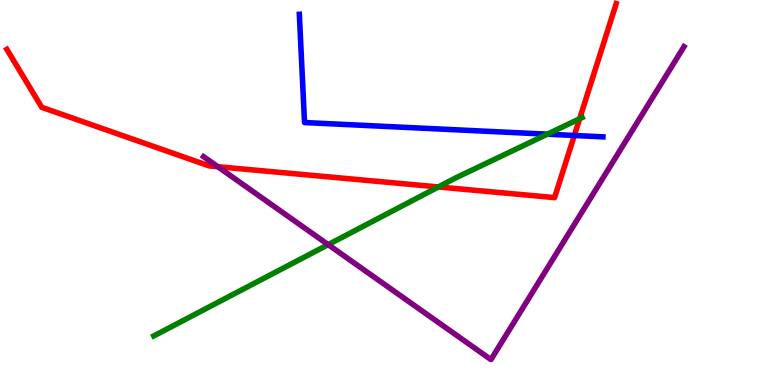[{'lines': ['blue', 'red'], 'intersections': [{'x': 7.41, 'y': 6.48}]}, {'lines': ['green', 'red'], 'intersections': [{'x': 5.66, 'y': 5.14}, {'x': 7.48, 'y': 6.91}]}, {'lines': ['purple', 'red'], 'intersections': [{'x': 2.81, 'y': 5.67}]}, {'lines': ['blue', 'green'], 'intersections': [{'x': 7.06, 'y': 6.51}]}, {'lines': ['blue', 'purple'], 'intersections': []}, {'lines': ['green', 'purple'], 'intersections': [{'x': 4.23, 'y': 3.65}]}]